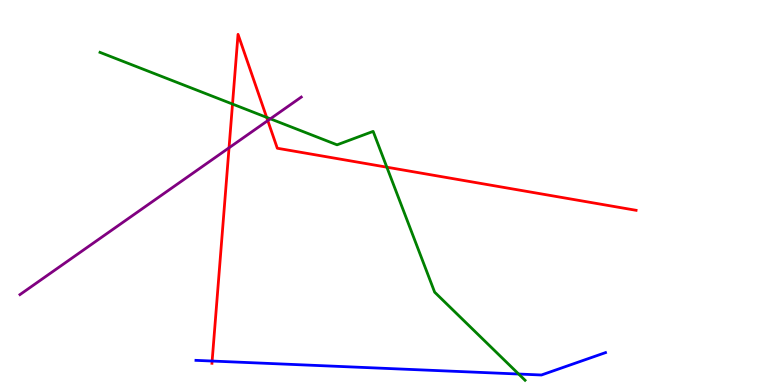[{'lines': ['blue', 'red'], 'intersections': [{'x': 2.74, 'y': 0.622}]}, {'lines': ['green', 'red'], 'intersections': [{'x': 3.0, 'y': 7.3}, {'x': 3.44, 'y': 6.95}, {'x': 4.99, 'y': 5.66}]}, {'lines': ['purple', 'red'], 'intersections': [{'x': 2.96, 'y': 6.16}, {'x': 3.46, 'y': 6.87}]}, {'lines': ['blue', 'green'], 'intersections': [{'x': 6.69, 'y': 0.285}]}, {'lines': ['blue', 'purple'], 'intersections': []}, {'lines': ['green', 'purple'], 'intersections': [{'x': 3.49, 'y': 6.91}]}]